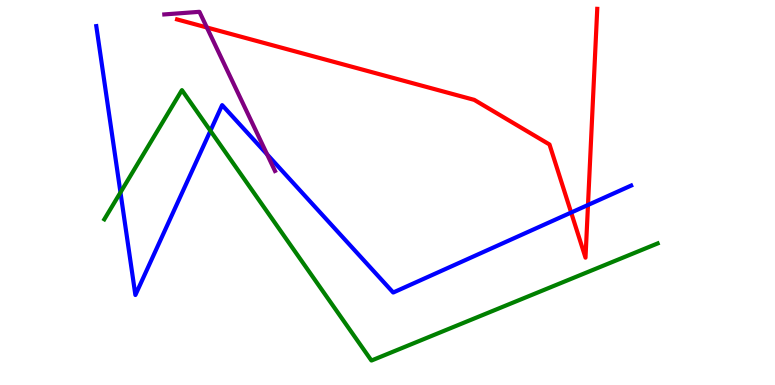[{'lines': ['blue', 'red'], 'intersections': [{'x': 7.37, 'y': 4.48}, {'x': 7.59, 'y': 4.68}]}, {'lines': ['green', 'red'], 'intersections': []}, {'lines': ['purple', 'red'], 'intersections': [{'x': 2.67, 'y': 9.29}]}, {'lines': ['blue', 'green'], 'intersections': [{'x': 1.55, 'y': 5.0}, {'x': 2.72, 'y': 6.6}]}, {'lines': ['blue', 'purple'], 'intersections': [{'x': 3.45, 'y': 5.99}]}, {'lines': ['green', 'purple'], 'intersections': []}]